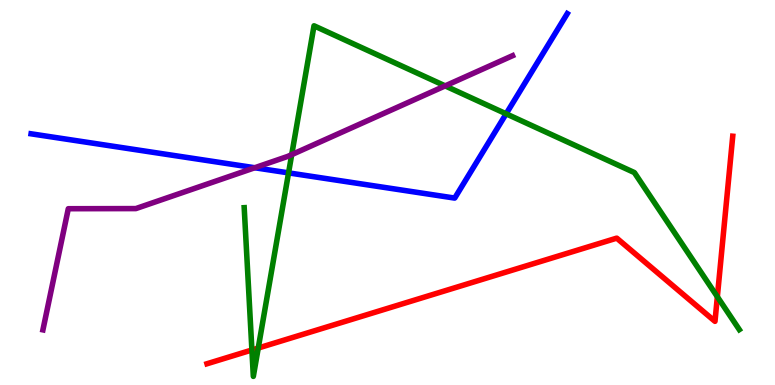[{'lines': ['blue', 'red'], 'intersections': []}, {'lines': ['green', 'red'], 'intersections': [{'x': 3.25, 'y': 0.909}, {'x': 3.33, 'y': 0.96}, {'x': 9.26, 'y': 2.29}]}, {'lines': ['purple', 'red'], 'intersections': []}, {'lines': ['blue', 'green'], 'intersections': [{'x': 3.72, 'y': 5.51}, {'x': 6.53, 'y': 7.04}]}, {'lines': ['blue', 'purple'], 'intersections': [{'x': 3.29, 'y': 5.64}]}, {'lines': ['green', 'purple'], 'intersections': [{'x': 3.76, 'y': 5.98}, {'x': 5.74, 'y': 7.77}]}]